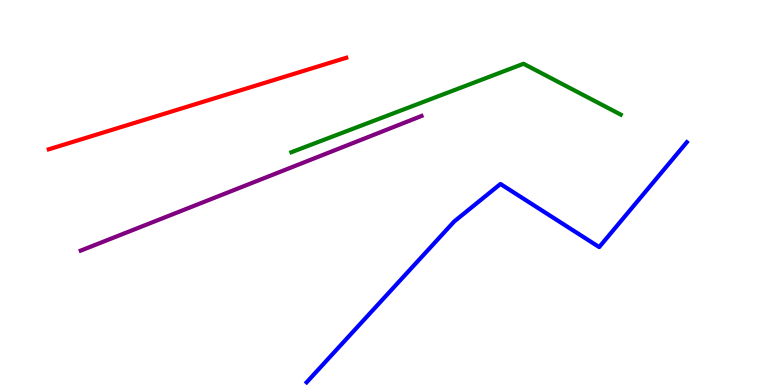[{'lines': ['blue', 'red'], 'intersections': []}, {'lines': ['green', 'red'], 'intersections': []}, {'lines': ['purple', 'red'], 'intersections': []}, {'lines': ['blue', 'green'], 'intersections': []}, {'lines': ['blue', 'purple'], 'intersections': []}, {'lines': ['green', 'purple'], 'intersections': []}]